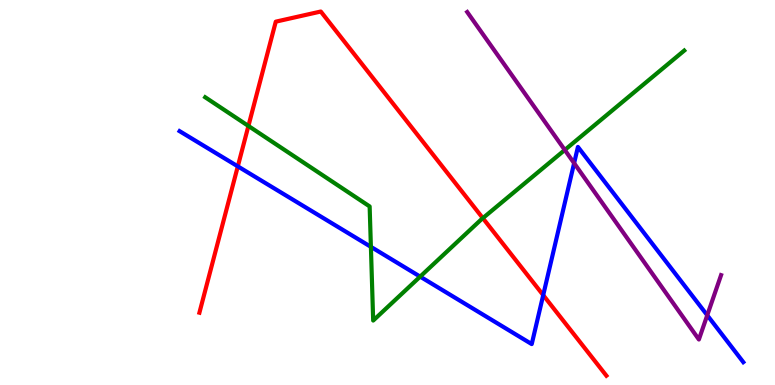[{'lines': ['blue', 'red'], 'intersections': [{'x': 3.07, 'y': 5.68}, {'x': 7.01, 'y': 2.33}]}, {'lines': ['green', 'red'], 'intersections': [{'x': 3.21, 'y': 6.73}, {'x': 6.23, 'y': 4.33}]}, {'lines': ['purple', 'red'], 'intersections': []}, {'lines': ['blue', 'green'], 'intersections': [{'x': 4.79, 'y': 3.59}, {'x': 5.42, 'y': 2.81}]}, {'lines': ['blue', 'purple'], 'intersections': [{'x': 7.41, 'y': 5.76}, {'x': 9.13, 'y': 1.81}]}, {'lines': ['green', 'purple'], 'intersections': [{'x': 7.29, 'y': 6.1}]}]